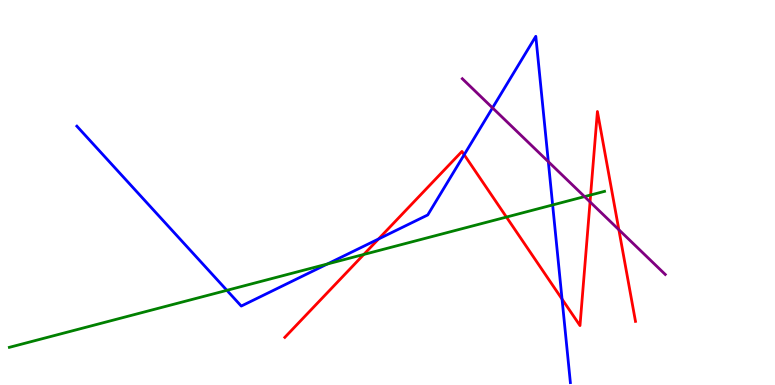[{'lines': ['blue', 'red'], 'intersections': [{'x': 4.88, 'y': 3.79}, {'x': 5.99, 'y': 5.98}, {'x': 7.25, 'y': 2.23}]}, {'lines': ['green', 'red'], 'intersections': [{'x': 4.69, 'y': 3.39}, {'x': 6.53, 'y': 4.36}, {'x': 7.62, 'y': 4.93}]}, {'lines': ['purple', 'red'], 'intersections': [{'x': 7.61, 'y': 4.76}, {'x': 7.99, 'y': 4.03}]}, {'lines': ['blue', 'green'], 'intersections': [{'x': 2.93, 'y': 2.46}, {'x': 4.22, 'y': 3.14}, {'x': 7.13, 'y': 4.68}]}, {'lines': ['blue', 'purple'], 'intersections': [{'x': 6.36, 'y': 7.2}, {'x': 7.08, 'y': 5.8}]}, {'lines': ['green', 'purple'], 'intersections': [{'x': 7.54, 'y': 4.89}]}]